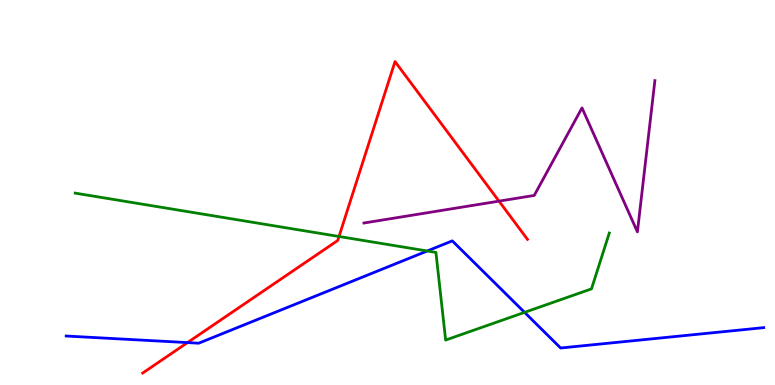[{'lines': ['blue', 'red'], 'intersections': [{'x': 2.42, 'y': 1.1}]}, {'lines': ['green', 'red'], 'intersections': [{'x': 4.37, 'y': 3.86}]}, {'lines': ['purple', 'red'], 'intersections': [{'x': 6.44, 'y': 4.78}]}, {'lines': ['blue', 'green'], 'intersections': [{'x': 5.51, 'y': 3.48}, {'x': 6.77, 'y': 1.89}]}, {'lines': ['blue', 'purple'], 'intersections': []}, {'lines': ['green', 'purple'], 'intersections': []}]